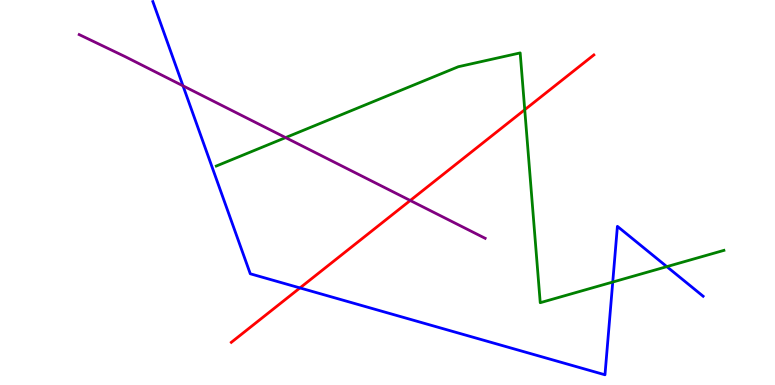[{'lines': ['blue', 'red'], 'intersections': [{'x': 3.87, 'y': 2.52}]}, {'lines': ['green', 'red'], 'intersections': [{'x': 6.77, 'y': 7.15}]}, {'lines': ['purple', 'red'], 'intersections': [{'x': 5.29, 'y': 4.79}]}, {'lines': ['blue', 'green'], 'intersections': [{'x': 7.91, 'y': 2.67}, {'x': 8.6, 'y': 3.07}]}, {'lines': ['blue', 'purple'], 'intersections': [{'x': 2.36, 'y': 7.77}]}, {'lines': ['green', 'purple'], 'intersections': [{'x': 3.69, 'y': 6.43}]}]